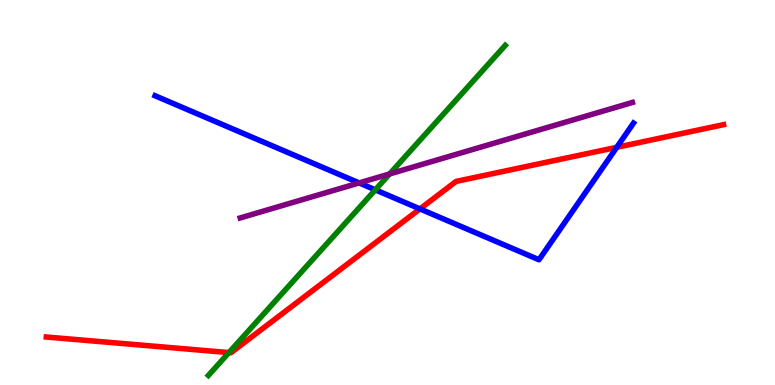[{'lines': ['blue', 'red'], 'intersections': [{'x': 5.42, 'y': 4.57}, {'x': 7.96, 'y': 6.17}]}, {'lines': ['green', 'red'], 'intersections': [{'x': 2.95, 'y': 0.842}]}, {'lines': ['purple', 'red'], 'intersections': []}, {'lines': ['blue', 'green'], 'intersections': [{'x': 4.84, 'y': 5.07}]}, {'lines': ['blue', 'purple'], 'intersections': [{'x': 4.63, 'y': 5.25}]}, {'lines': ['green', 'purple'], 'intersections': [{'x': 5.03, 'y': 5.48}]}]